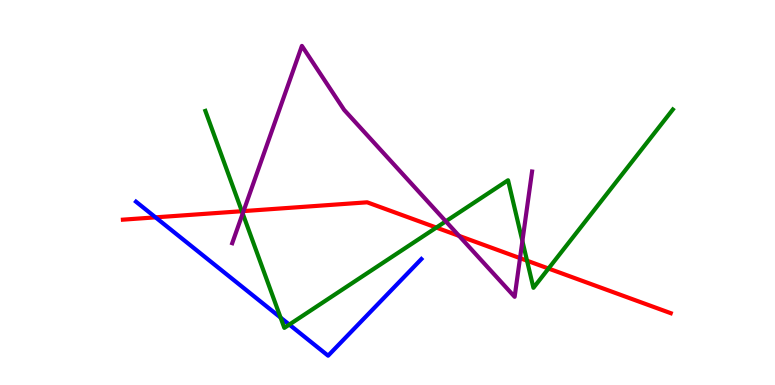[{'lines': ['blue', 'red'], 'intersections': [{'x': 2.01, 'y': 4.35}]}, {'lines': ['green', 'red'], 'intersections': [{'x': 3.12, 'y': 4.51}, {'x': 5.63, 'y': 4.09}, {'x': 6.8, 'y': 3.23}, {'x': 7.08, 'y': 3.03}]}, {'lines': ['purple', 'red'], 'intersections': [{'x': 3.14, 'y': 4.52}, {'x': 5.92, 'y': 3.87}, {'x': 6.71, 'y': 3.3}]}, {'lines': ['blue', 'green'], 'intersections': [{'x': 3.62, 'y': 1.75}, {'x': 3.73, 'y': 1.57}]}, {'lines': ['blue', 'purple'], 'intersections': []}, {'lines': ['green', 'purple'], 'intersections': [{'x': 3.13, 'y': 4.45}, {'x': 5.75, 'y': 4.25}, {'x': 6.74, 'y': 3.74}]}]